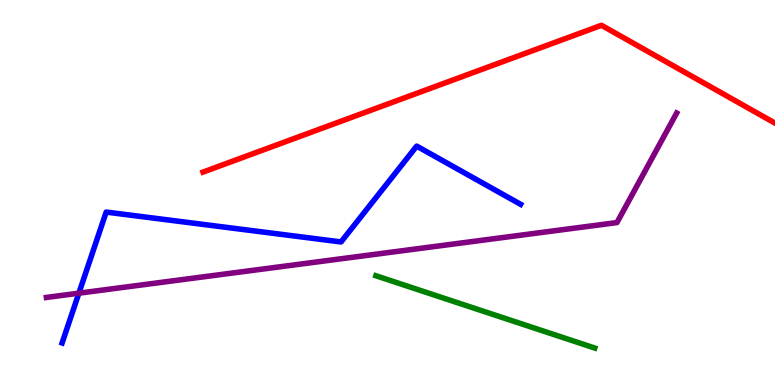[{'lines': ['blue', 'red'], 'intersections': []}, {'lines': ['green', 'red'], 'intersections': []}, {'lines': ['purple', 'red'], 'intersections': []}, {'lines': ['blue', 'green'], 'intersections': []}, {'lines': ['blue', 'purple'], 'intersections': [{'x': 1.02, 'y': 2.38}]}, {'lines': ['green', 'purple'], 'intersections': []}]